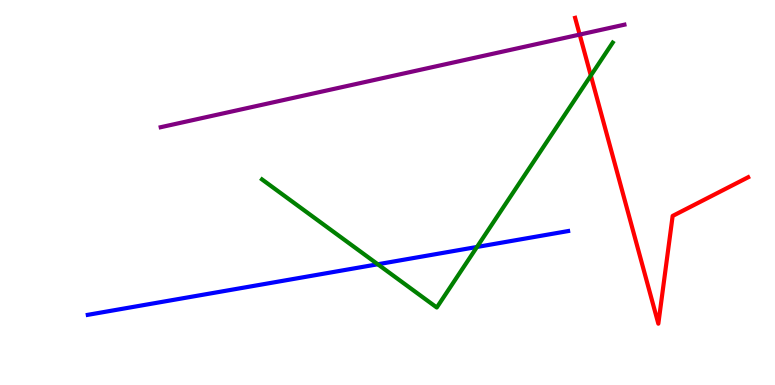[{'lines': ['blue', 'red'], 'intersections': []}, {'lines': ['green', 'red'], 'intersections': [{'x': 7.62, 'y': 8.04}]}, {'lines': ['purple', 'red'], 'intersections': [{'x': 7.48, 'y': 9.1}]}, {'lines': ['blue', 'green'], 'intersections': [{'x': 4.87, 'y': 3.14}, {'x': 6.15, 'y': 3.59}]}, {'lines': ['blue', 'purple'], 'intersections': []}, {'lines': ['green', 'purple'], 'intersections': []}]